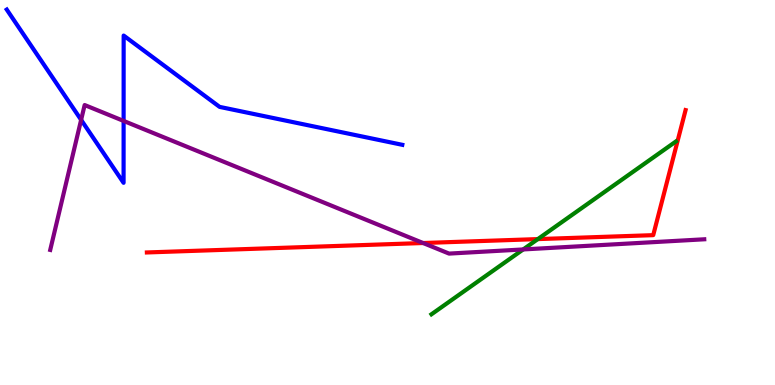[{'lines': ['blue', 'red'], 'intersections': []}, {'lines': ['green', 'red'], 'intersections': [{'x': 6.94, 'y': 3.79}]}, {'lines': ['purple', 'red'], 'intersections': [{'x': 5.46, 'y': 3.69}]}, {'lines': ['blue', 'green'], 'intersections': []}, {'lines': ['blue', 'purple'], 'intersections': [{'x': 1.05, 'y': 6.89}, {'x': 1.59, 'y': 6.86}]}, {'lines': ['green', 'purple'], 'intersections': [{'x': 6.75, 'y': 3.52}]}]